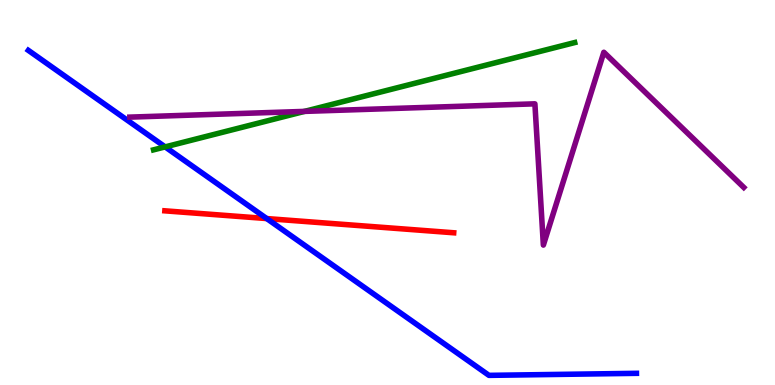[{'lines': ['blue', 'red'], 'intersections': [{'x': 3.44, 'y': 4.32}]}, {'lines': ['green', 'red'], 'intersections': []}, {'lines': ['purple', 'red'], 'intersections': []}, {'lines': ['blue', 'green'], 'intersections': [{'x': 2.13, 'y': 6.18}]}, {'lines': ['blue', 'purple'], 'intersections': []}, {'lines': ['green', 'purple'], 'intersections': [{'x': 3.93, 'y': 7.11}]}]